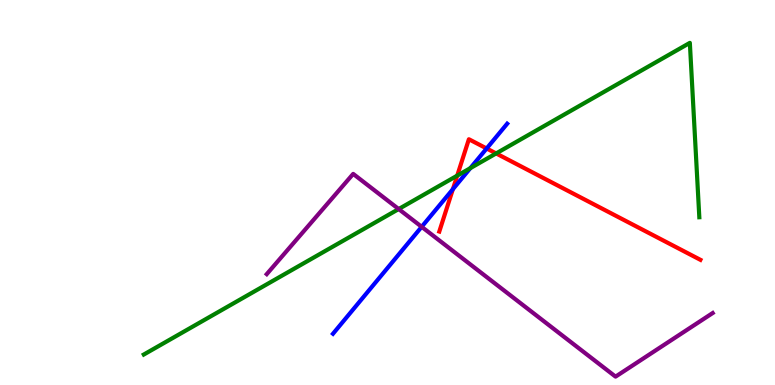[{'lines': ['blue', 'red'], 'intersections': [{'x': 5.84, 'y': 5.09}, {'x': 6.28, 'y': 6.14}]}, {'lines': ['green', 'red'], 'intersections': [{'x': 5.9, 'y': 5.44}, {'x': 6.4, 'y': 6.01}]}, {'lines': ['purple', 'red'], 'intersections': []}, {'lines': ['blue', 'green'], 'intersections': [{'x': 6.07, 'y': 5.63}]}, {'lines': ['blue', 'purple'], 'intersections': [{'x': 5.44, 'y': 4.11}]}, {'lines': ['green', 'purple'], 'intersections': [{'x': 5.14, 'y': 4.57}]}]